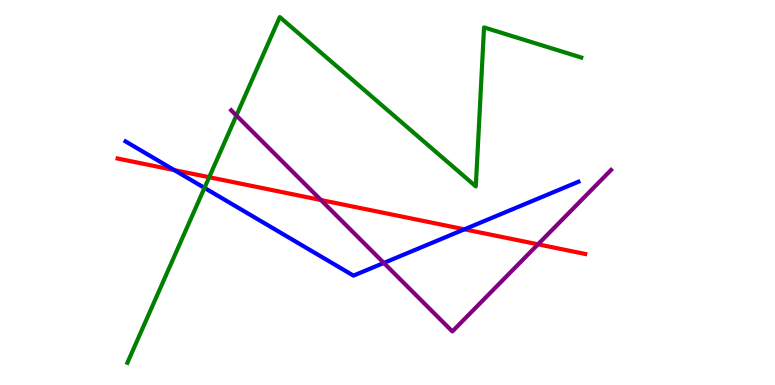[{'lines': ['blue', 'red'], 'intersections': [{'x': 2.25, 'y': 5.58}, {'x': 5.99, 'y': 4.04}]}, {'lines': ['green', 'red'], 'intersections': [{'x': 2.7, 'y': 5.4}]}, {'lines': ['purple', 'red'], 'intersections': [{'x': 4.14, 'y': 4.8}, {'x': 6.94, 'y': 3.65}]}, {'lines': ['blue', 'green'], 'intersections': [{'x': 2.64, 'y': 5.12}]}, {'lines': ['blue', 'purple'], 'intersections': [{'x': 4.95, 'y': 3.17}]}, {'lines': ['green', 'purple'], 'intersections': [{'x': 3.05, 'y': 7.0}]}]